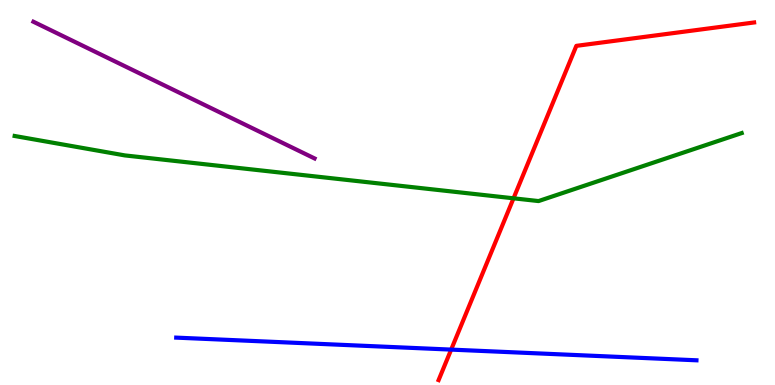[{'lines': ['blue', 'red'], 'intersections': [{'x': 5.82, 'y': 0.919}]}, {'lines': ['green', 'red'], 'intersections': [{'x': 6.63, 'y': 4.85}]}, {'lines': ['purple', 'red'], 'intersections': []}, {'lines': ['blue', 'green'], 'intersections': []}, {'lines': ['blue', 'purple'], 'intersections': []}, {'lines': ['green', 'purple'], 'intersections': []}]